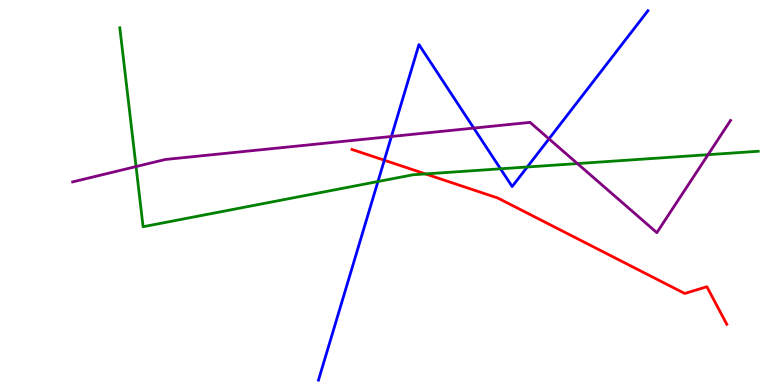[{'lines': ['blue', 'red'], 'intersections': [{'x': 4.96, 'y': 5.84}]}, {'lines': ['green', 'red'], 'intersections': [{'x': 5.49, 'y': 5.48}]}, {'lines': ['purple', 'red'], 'intersections': []}, {'lines': ['blue', 'green'], 'intersections': [{'x': 4.88, 'y': 5.29}, {'x': 6.46, 'y': 5.62}, {'x': 6.8, 'y': 5.66}]}, {'lines': ['blue', 'purple'], 'intersections': [{'x': 5.05, 'y': 6.46}, {'x': 6.11, 'y': 6.67}, {'x': 7.08, 'y': 6.39}]}, {'lines': ['green', 'purple'], 'intersections': [{'x': 1.76, 'y': 5.67}, {'x': 7.45, 'y': 5.75}, {'x': 9.14, 'y': 5.98}]}]